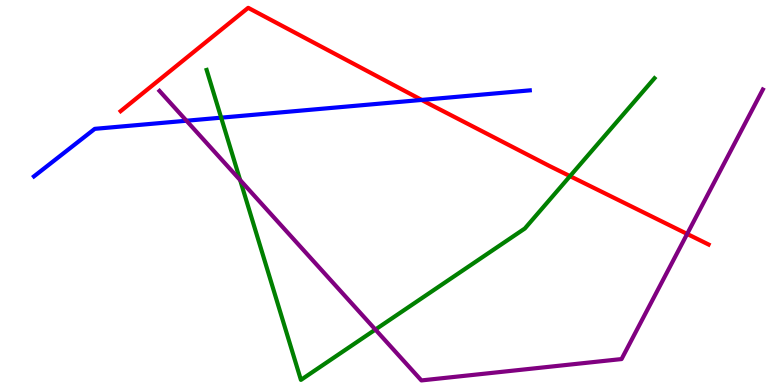[{'lines': ['blue', 'red'], 'intersections': [{'x': 5.44, 'y': 7.4}]}, {'lines': ['green', 'red'], 'intersections': [{'x': 7.36, 'y': 5.42}]}, {'lines': ['purple', 'red'], 'intersections': [{'x': 8.87, 'y': 3.92}]}, {'lines': ['blue', 'green'], 'intersections': [{'x': 2.85, 'y': 6.94}]}, {'lines': ['blue', 'purple'], 'intersections': [{'x': 2.41, 'y': 6.86}]}, {'lines': ['green', 'purple'], 'intersections': [{'x': 3.1, 'y': 5.32}, {'x': 4.84, 'y': 1.44}]}]